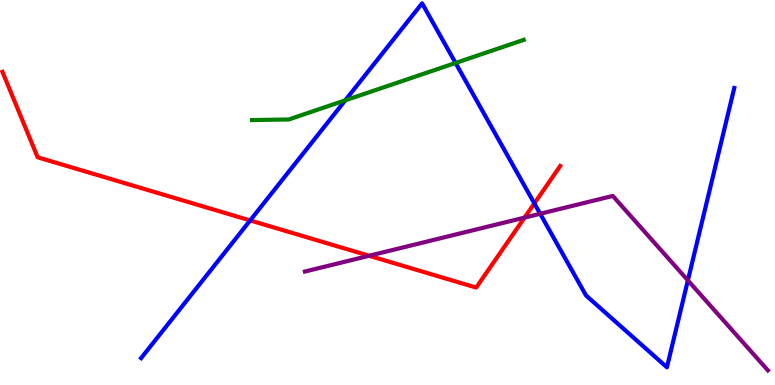[{'lines': ['blue', 'red'], 'intersections': [{'x': 3.23, 'y': 4.27}, {'x': 6.9, 'y': 4.72}]}, {'lines': ['green', 'red'], 'intersections': []}, {'lines': ['purple', 'red'], 'intersections': [{'x': 4.76, 'y': 3.36}, {'x': 6.77, 'y': 4.35}]}, {'lines': ['blue', 'green'], 'intersections': [{'x': 4.45, 'y': 7.39}, {'x': 5.88, 'y': 8.36}]}, {'lines': ['blue', 'purple'], 'intersections': [{'x': 6.97, 'y': 4.45}, {'x': 8.88, 'y': 2.72}]}, {'lines': ['green', 'purple'], 'intersections': []}]